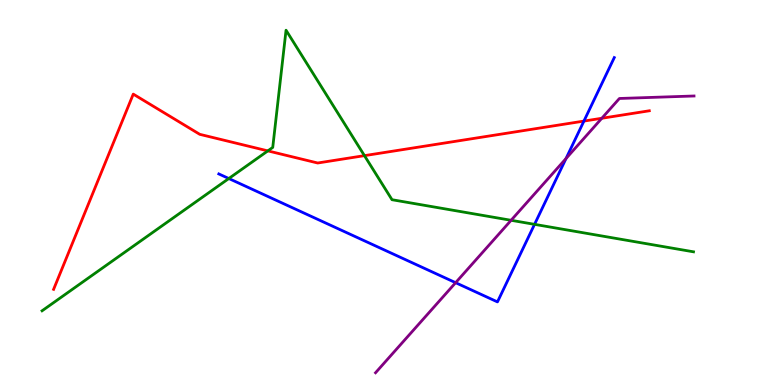[{'lines': ['blue', 'red'], 'intersections': [{'x': 7.53, 'y': 6.86}]}, {'lines': ['green', 'red'], 'intersections': [{'x': 3.46, 'y': 6.08}, {'x': 4.7, 'y': 5.96}]}, {'lines': ['purple', 'red'], 'intersections': [{'x': 7.77, 'y': 6.93}]}, {'lines': ['blue', 'green'], 'intersections': [{'x': 2.95, 'y': 5.36}, {'x': 6.9, 'y': 4.17}]}, {'lines': ['blue', 'purple'], 'intersections': [{'x': 5.88, 'y': 2.66}, {'x': 7.3, 'y': 5.88}]}, {'lines': ['green', 'purple'], 'intersections': [{'x': 6.59, 'y': 4.28}]}]